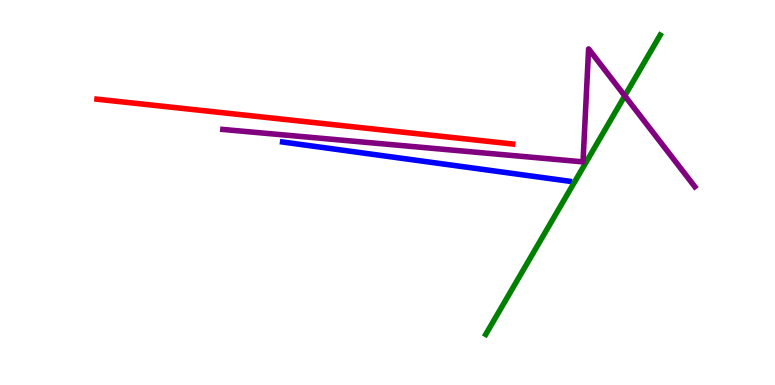[{'lines': ['blue', 'red'], 'intersections': []}, {'lines': ['green', 'red'], 'intersections': []}, {'lines': ['purple', 'red'], 'intersections': []}, {'lines': ['blue', 'green'], 'intersections': []}, {'lines': ['blue', 'purple'], 'intersections': []}, {'lines': ['green', 'purple'], 'intersections': [{'x': 8.06, 'y': 7.51}]}]